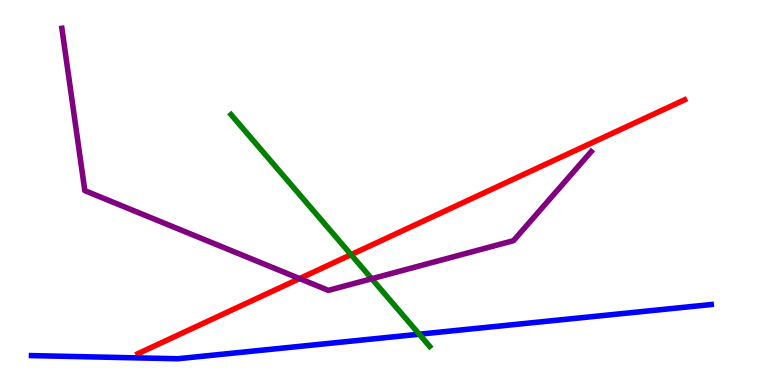[{'lines': ['blue', 'red'], 'intersections': []}, {'lines': ['green', 'red'], 'intersections': [{'x': 4.53, 'y': 3.39}]}, {'lines': ['purple', 'red'], 'intersections': [{'x': 3.87, 'y': 2.76}]}, {'lines': ['blue', 'green'], 'intersections': [{'x': 5.41, 'y': 1.32}]}, {'lines': ['blue', 'purple'], 'intersections': []}, {'lines': ['green', 'purple'], 'intersections': [{'x': 4.8, 'y': 2.76}]}]